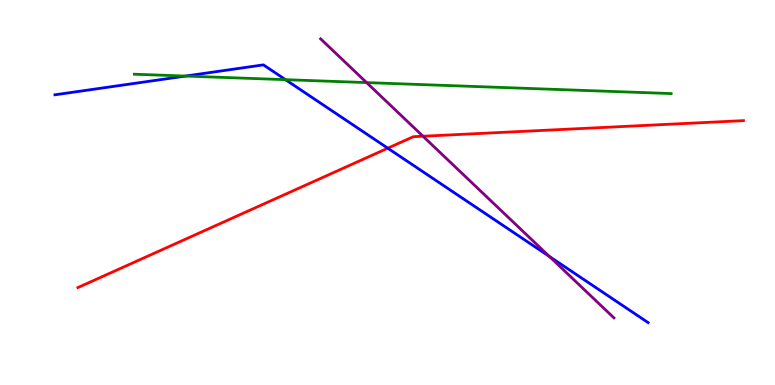[{'lines': ['blue', 'red'], 'intersections': [{'x': 5.0, 'y': 6.15}]}, {'lines': ['green', 'red'], 'intersections': []}, {'lines': ['purple', 'red'], 'intersections': [{'x': 5.46, 'y': 6.46}]}, {'lines': ['blue', 'green'], 'intersections': [{'x': 2.39, 'y': 8.02}, {'x': 3.68, 'y': 7.93}]}, {'lines': ['blue', 'purple'], 'intersections': [{'x': 7.09, 'y': 3.34}]}, {'lines': ['green', 'purple'], 'intersections': [{'x': 4.73, 'y': 7.85}]}]